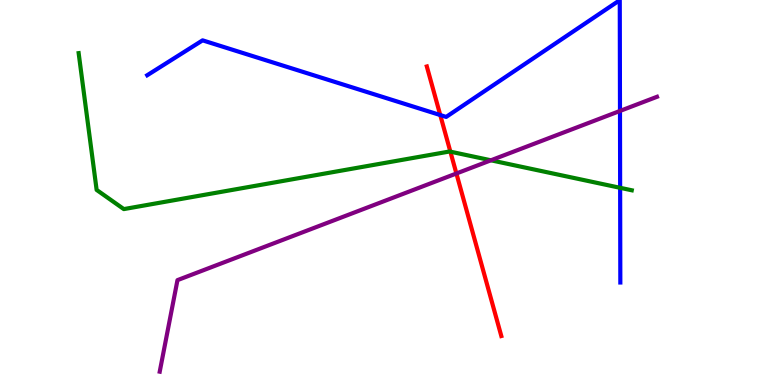[{'lines': ['blue', 'red'], 'intersections': [{'x': 5.68, 'y': 7.01}]}, {'lines': ['green', 'red'], 'intersections': [{'x': 5.81, 'y': 6.06}]}, {'lines': ['purple', 'red'], 'intersections': [{'x': 5.89, 'y': 5.49}]}, {'lines': ['blue', 'green'], 'intersections': [{'x': 8.0, 'y': 5.12}]}, {'lines': ['blue', 'purple'], 'intersections': [{'x': 8.0, 'y': 7.12}]}, {'lines': ['green', 'purple'], 'intersections': [{'x': 6.33, 'y': 5.84}]}]